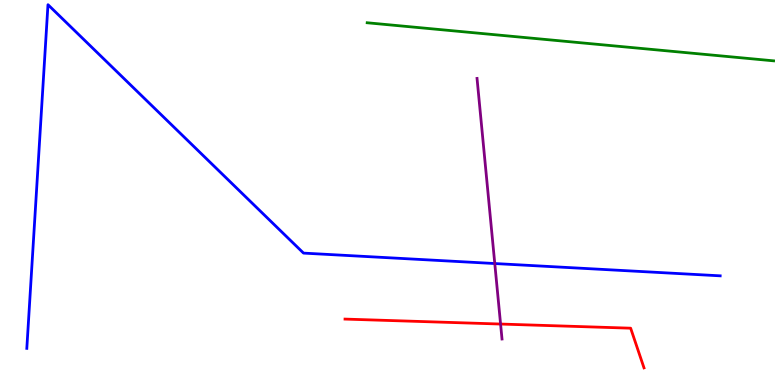[{'lines': ['blue', 'red'], 'intersections': []}, {'lines': ['green', 'red'], 'intersections': []}, {'lines': ['purple', 'red'], 'intersections': [{'x': 6.46, 'y': 1.58}]}, {'lines': ['blue', 'green'], 'intersections': []}, {'lines': ['blue', 'purple'], 'intersections': [{'x': 6.38, 'y': 3.15}]}, {'lines': ['green', 'purple'], 'intersections': []}]